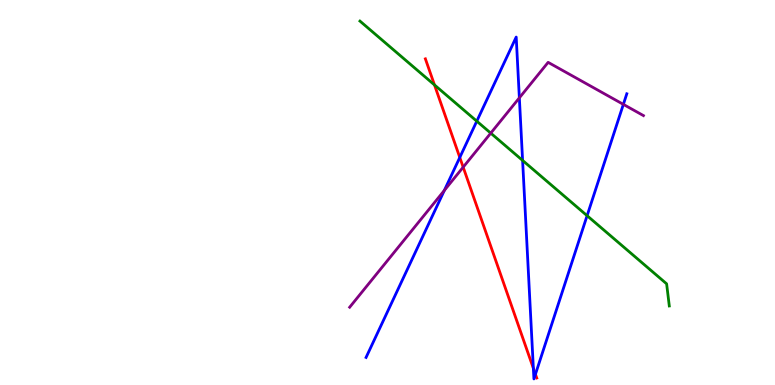[{'lines': ['blue', 'red'], 'intersections': [{'x': 5.93, 'y': 5.91}, {'x': 6.88, 'y': 0.433}, {'x': 6.91, 'y': 0.279}]}, {'lines': ['green', 'red'], 'intersections': [{'x': 5.61, 'y': 7.79}]}, {'lines': ['purple', 'red'], 'intersections': [{'x': 5.98, 'y': 5.66}]}, {'lines': ['blue', 'green'], 'intersections': [{'x': 6.15, 'y': 6.85}, {'x': 6.74, 'y': 5.83}, {'x': 7.58, 'y': 4.4}]}, {'lines': ['blue', 'purple'], 'intersections': [{'x': 5.73, 'y': 5.05}, {'x': 6.7, 'y': 7.46}, {'x': 8.04, 'y': 7.29}]}, {'lines': ['green', 'purple'], 'intersections': [{'x': 6.33, 'y': 6.54}]}]